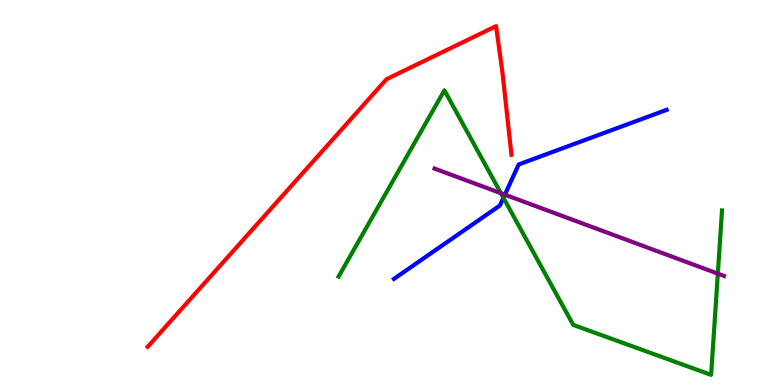[{'lines': ['blue', 'red'], 'intersections': []}, {'lines': ['green', 'red'], 'intersections': []}, {'lines': ['purple', 'red'], 'intersections': []}, {'lines': ['blue', 'green'], 'intersections': [{'x': 6.5, 'y': 4.86}]}, {'lines': ['blue', 'purple'], 'intersections': [{'x': 6.51, 'y': 4.94}]}, {'lines': ['green', 'purple'], 'intersections': [{'x': 6.46, 'y': 4.98}, {'x': 9.26, 'y': 2.89}]}]